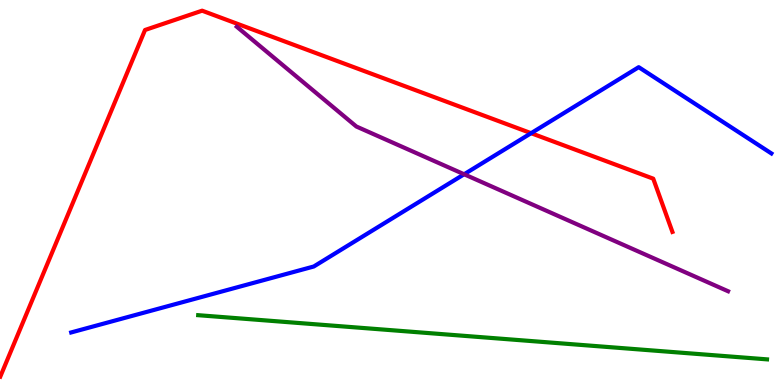[{'lines': ['blue', 'red'], 'intersections': [{'x': 6.85, 'y': 6.54}]}, {'lines': ['green', 'red'], 'intersections': []}, {'lines': ['purple', 'red'], 'intersections': []}, {'lines': ['blue', 'green'], 'intersections': []}, {'lines': ['blue', 'purple'], 'intersections': [{'x': 5.99, 'y': 5.47}]}, {'lines': ['green', 'purple'], 'intersections': []}]